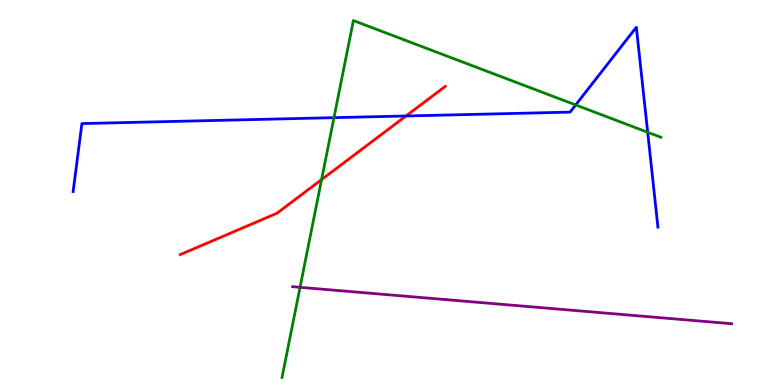[{'lines': ['blue', 'red'], 'intersections': [{'x': 5.24, 'y': 6.99}]}, {'lines': ['green', 'red'], 'intersections': [{'x': 4.15, 'y': 5.34}]}, {'lines': ['purple', 'red'], 'intersections': []}, {'lines': ['blue', 'green'], 'intersections': [{'x': 4.31, 'y': 6.94}, {'x': 7.43, 'y': 7.27}, {'x': 8.36, 'y': 6.56}]}, {'lines': ['blue', 'purple'], 'intersections': []}, {'lines': ['green', 'purple'], 'intersections': [{'x': 3.87, 'y': 2.54}]}]